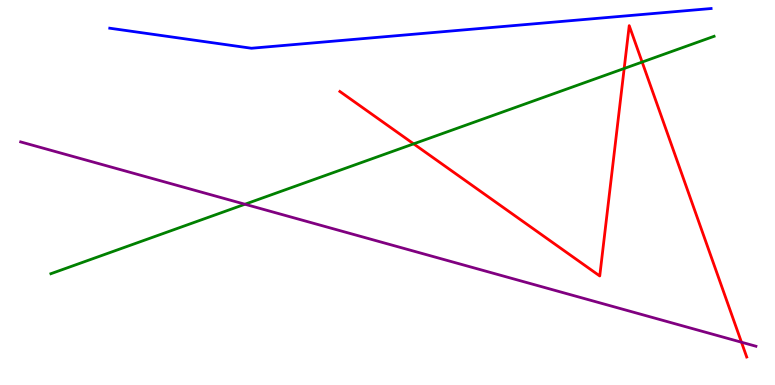[{'lines': ['blue', 'red'], 'intersections': []}, {'lines': ['green', 'red'], 'intersections': [{'x': 5.34, 'y': 6.26}, {'x': 8.05, 'y': 8.22}, {'x': 8.29, 'y': 8.39}]}, {'lines': ['purple', 'red'], 'intersections': [{'x': 9.57, 'y': 1.11}]}, {'lines': ['blue', 'green'], 'intersections': []}, {'lines': ['blue', 'purple'], 'intersections': []}, {'lines': ['green', 'purple'], 'intersections': [{'x': 3.16, 'y': 4.7}]}]